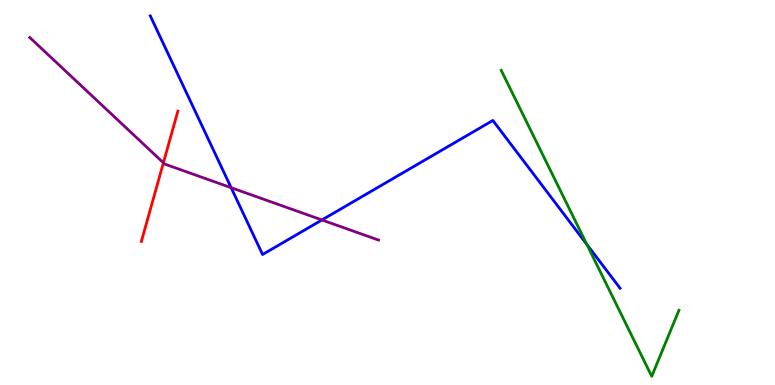[{'lines': ['blue', 'red'], 'intersections': []}, {'lines': ['green', 'red'], 'intersections': []}, {'lines': ['purple', 'red'], 'intersections': [{'x': 2.11, 'y': 5.77}]}, {'lines': ['blue', 'green'], 'intersections': [{'x': 7.57, 'y': 3.65}]}, {'lines': ['blue', 'purple'], 'intersections': [{'x': 2.98, 'y': 5.13}, {'x': 4.15, 'y': 4.29}]}, {'lines': ['green', 'purple'], 'intersections': []}]